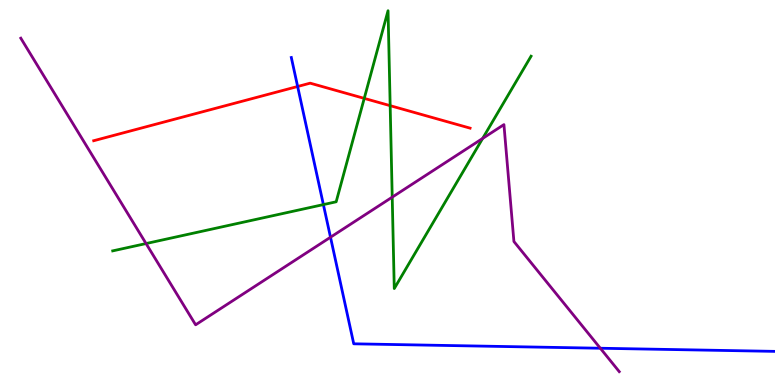[{'lines': ['blue', 'red'], 'intersections': [{'x': 3.84, 'y': 7.75}]}, {'lines': ['green', 'red'], 'intersections': [{'x': 4.7, 'y': 7.44}, {'x': 5.03, 'y': 7.26}]}, {'lines': ['purple', 'red'], 'intersections': []}, {'lines': ['blue', 'green'], 'intersections': [{'x': 4.17, 'y': 4.69}]}, {'lines': ['blue', 'purple'], 'intersections': [{'x': 4.26, 'y': 3.84}, {'x': 7.75, 'y': 0.955}]}, {'lines': ['green', 'purple'], 'intersections': [{'x': 1.88, 'y': 3.67}, {'x': 5.06, 'y': 4.88}, {'x': 6.23, 'y': 6.4}]}]